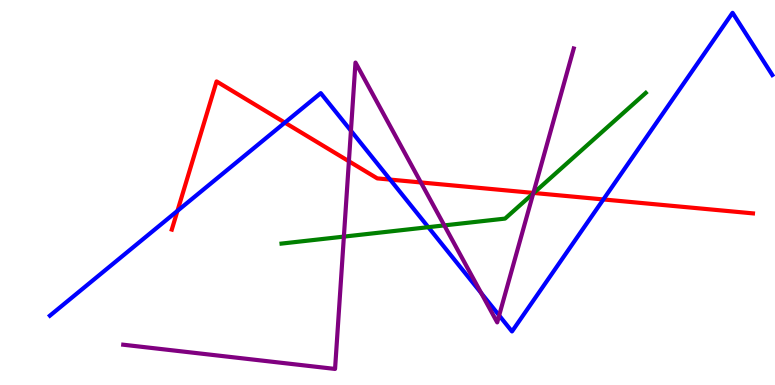[{'lines': ['blue', 'red'], 'intersections': [{'x': 2.29, 'y': 4.52}, {'x': 3.68, 'y': 6.81}, {'x': 5.03, 'y': 5.34}, {'x': 7.79, 'y': 4.82}]}, {'lines': ['green', 'red'], 'intersections': [{'x': 6.89, 'y': 4.99}]}, {'lines': ['purple', 'red'], 'intersections': [{'x': 4.5, 'y': 5.81}, {'x': 5.43, 'y': 5.26}, {'x': 6.88, 'y': 4.99}]}, {'lines': ['blue', 'green'], 'intersections': [{'x': 5.53, 'y': 4.1}]}, {'lines': ['blue', 'purple'], 'intersections': [{'x': 4.53, 'y': 6.6}, {'x': 6.21, 'y': 2.39}, {'x': 6.44, 'y': 1.81}]}, {'lines': ['green', 'purple'], 'intersections': [{'x': 4.44, 'y': 3.85}, {'x': 5.73, 'y': 4.15}, {'x': 6.88, 'y': 4.98}]}]